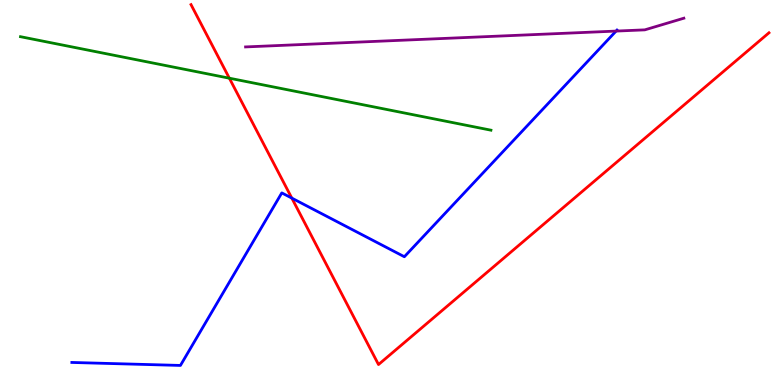[{'lines': ['blue', 'red'], 'intersections': [{'x': 3.77, 'y': 4.85}]}, {'lines': ['green', 'red'], 'intersections': [{'x': 2.96, 'y': 7.97}]}, {'lines': ['purple', 'red'], 'intersections': []}, {'lines': ['blue', 'green'], 'intersections': []}, {'lines': ['blue', 'purple'], 'intersections': [{'x': 7.95, 'y': 9.19}]}, {'lines': ['green', 'purple'], 'intersections': []}]